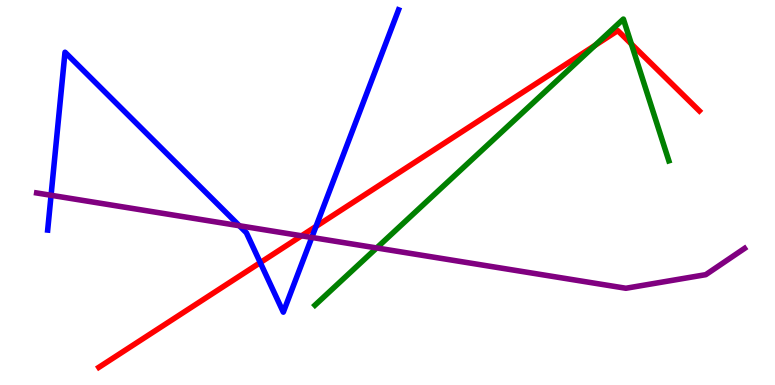[{'lines': ['blue', 'red'], 'intersections': [{'x': 3.36, 'y': 3.18}, {'x': 4.08, 'y': 4.12}]}, {'lines': ['green', 'red'], 'intersections': [{'x': 7.68, 'y': 8.82}, {'x': 8.15, 'y': 8.86}]}, {'lines': ['purple', 'red'], 'intersections': [{'x': 3.89, 'y': 3.88}]}, {'lines': ['blue', 'green'], 'intersections': []}, {'lines': ['blue', 'purple'], 'intersections': [{'x': 0.659, 'y': 4.93}, {'x': 3.09, 'y': 4.14}, {'x': 4.02, 'y': 3.83}]}, {'lines': ['green', 'purple'], 'intersections': [{'x': 4.86, 'y': 3.56}]}]